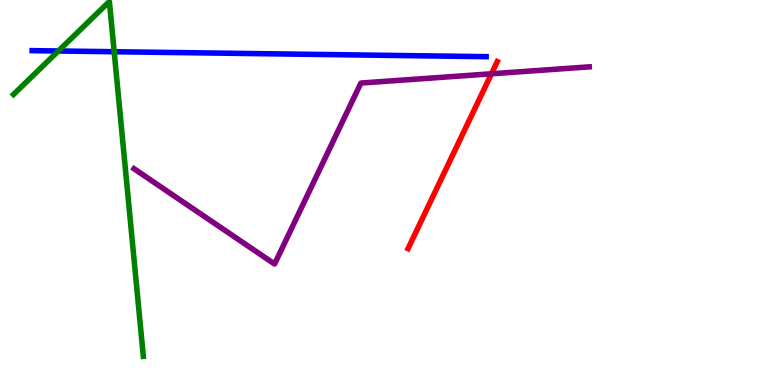[{'lines': ['blue', 'red'], 'intersections': []}, {'lines': ['green', 'red'], 'intersections': []}, {'lines': ['purple', 'red'], 'intersections': [{'x': 6.34, 'y': 8.08}]}, {'lines': ['blue', 'green'], 'intersections': [{'x': 0.753, 'y': 8.68}, {'x': 1.47, 'y': 8.66}]}, {'lines': ['blue', 'purple'], 'intersections': []}, {'lines': ['green', 'purple'], 'intersections': []}]